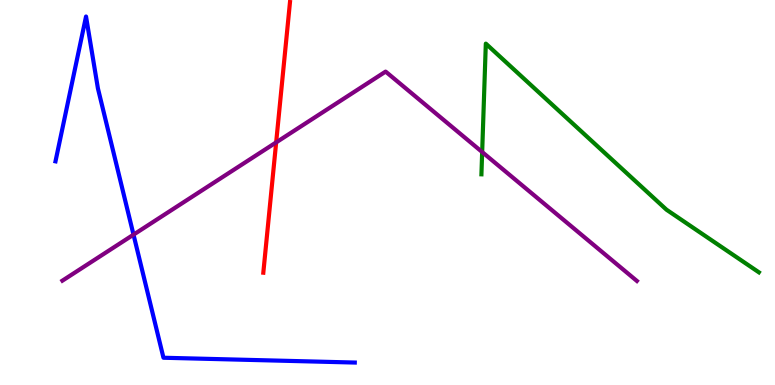[{'lines': ['blue', 'red'], 'intersections': []}, {'lines': ['green', 'red'], 'intersections': []}, {'lines': ['purple', 'red'], 'intersections': [{'x': 3.56, 'y': 6.3}]}, {'lines': ['blue', 'green'], 'intersections': []}, {'lines': ['blue', 'purple'], 'intersections': [{'x': 1.72, 'y': 3.9}]}, {'lines': ['green', 'purple'], 'intersections': [{'x': 6.22, 'y': 6.05}]}]